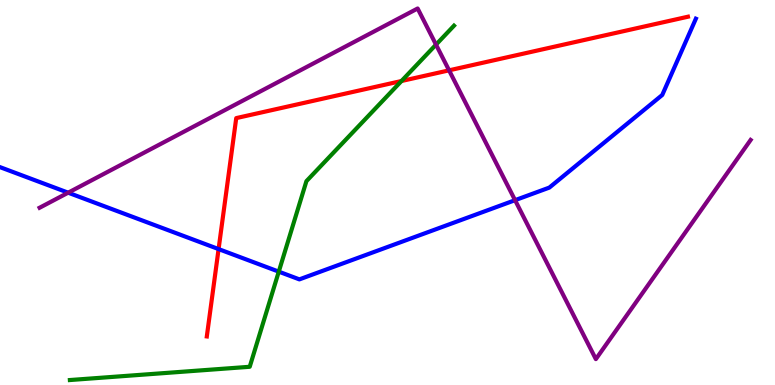[{'lines': ['blue', 'red'], 'intersections': [{'x': 2.82, 'y': 3.53}]}, {'lines': ['green', 'red'], 'intersections': [{'x': 5.18, 'y': 7.9}]}, {'lines': ['purple', 'red'], 'intersections': [{'x': 5.79, 'y': 8.17}]}, {'lines': ['blue', 'green'], 'intersections': [{'x': 3.6, 'y': 2.94}]}, {'lines': ['blue', 'purple'], 'intersections': [{'x': 0.879, 'y': 5.0}, {'x': 6.65, 'y': 4.8}]}, {'lines': ['green', 'purple'], 'intersections': [{'x': 5.63, 'y': 8.84}]}]